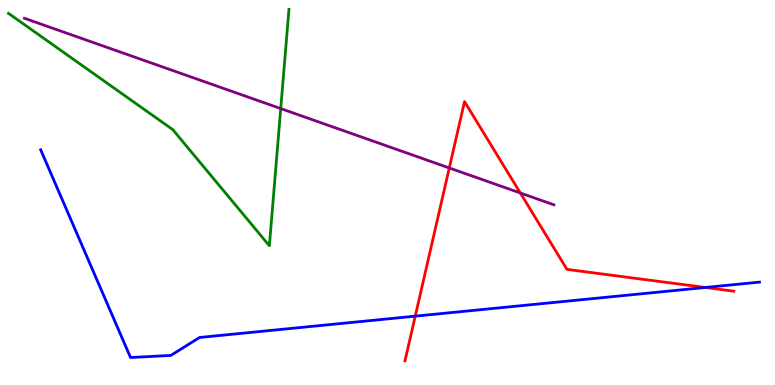[{'lines': ['blue', 'red'], 'intersections': [{'x': 5.36, 'y': 1.79}, {'x': 9.1, 'y': 2.53}]}, {'lines': ['green', 'red'], 'intersections': []}, {'lines': ['purple', 'red'], 'intersections': [{'x': 5.8, 'y': 5.64}, {'x': 6.71, 'y': 4.99}]}, {'lines': ['blue', 'green'], 'intersections': []}, {'lines': ['blue', 'purple'], 'intersections': []}, {'lines': ['green', 'purple'], 'intersections': [{'x': 3.62, 'y': 7.18}]}]